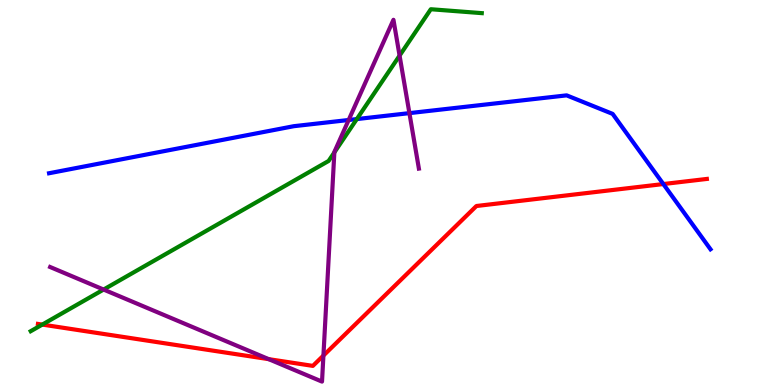[{'lines': ['blue', 'red'], 'intersections': [{'x': 8.56, 'y': 5.22}]}, {'lines': ['green', 'red'], 'intersections': [{'x': 0.546, 'y': 1.57}]}, {'lines': ['purple', 'red'], 'intersections': [{'x': 3.47, 'y': 0.671}, {'x': 4.17, 'y': 0.765}]}, {'lines': ['blue', 'green'], 'intersections': [{'x': 4.6, 'y': 6.91}]}, {'lines': ['blue', 'purple'], 'intersections': [{'x': 4.5, 'y': 6.88}, {'x': 5.28, 'y': 7.06}]}, {'lines': ['green', 'purple'], 'intersections': [{'x': 1.34, 'y': 2.48}, {'x': 4.31, 'y': 6.04}, {'x': 5.16, 'y': 8.56}]}]